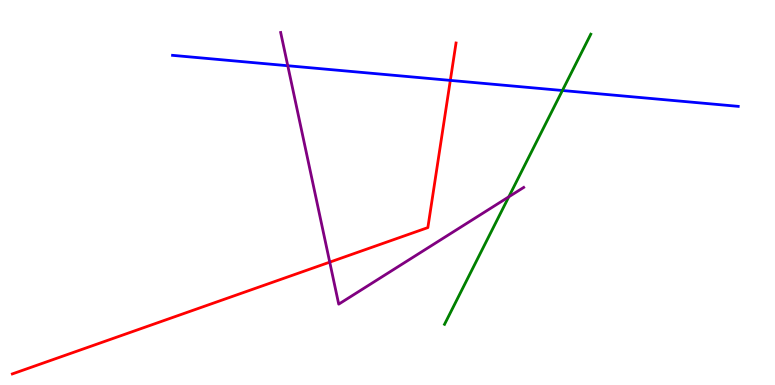[{'lines': ['blue', 'red'], 'intersections': [{'x': 5.81, 'y': 7.91}]}, {'lines': ['green', 'red'], 'intersections': []}, {'lines': ['purple', 'red'], 'intersections': [{'x': 4.25, 'y': 3.19}]}, {'lines': ['blue', 'green'], 'intersections': [{'x': 7.26, 'y': 7.65}]}, {'lines': ['blue', 'purple'], 'intersections': [{'x': 3.71, 'y': 8.29}]}, {'lines': ['green', 'purple'], 'intersections': [{'x': 6.57, 'y': 4.89}]}]